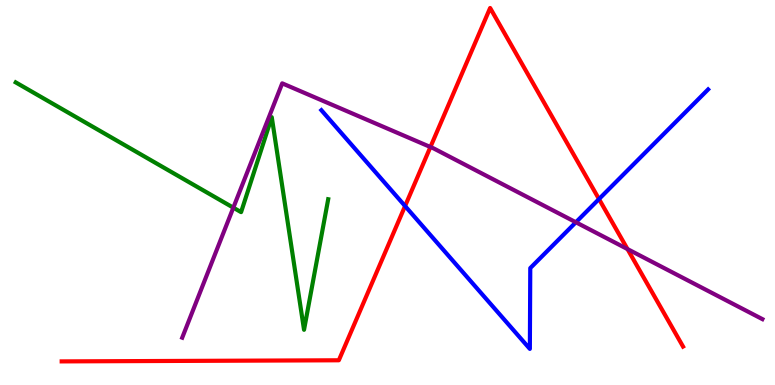[{'lines': ['blue', 'red'], 'intersections': [{'x': 5.23, 'y': 4.65}, {'x': 7.73, 'y': 4.83}]}, {'lines': ['green', 'red'], 'intersections': []}, {'lines': ['purple', 'red'], 'intersections': [{'x': 5.55, 'y': 6.18}, {'x': 8.1, 'y': 3.53}]}, {'lines': ['blue', 'green'], 'intersections': []}, {'lines': ['blue', 'purple'], 'intersections': [{'x': 7.43, 'y': 4.23}]}, {'lines': ['green', 'purple'], 'intersections': [{'x': 3.01, 'y': 4.61}]}]